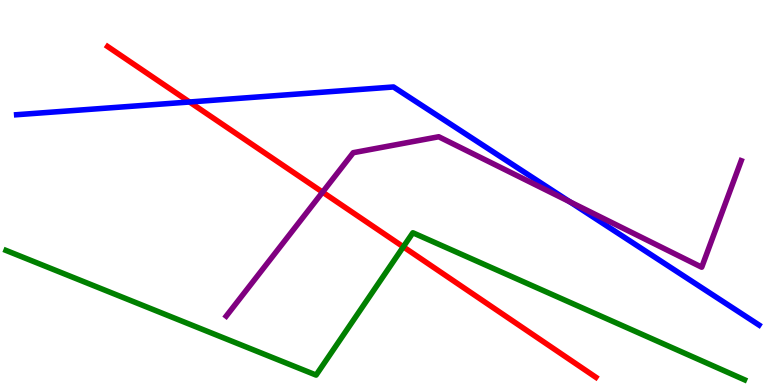[{'lines': ['blue', 'red'], 'intersections': [{'x': 2.45, 'y': 7.35}]}, {'lines': ['green', 'red'], 'intersections': [{'x': 5.2, 'y': 3.59}]}, {'lines': ['purple', 'red'], 'intersections': [{'x': 4.16, 'y': 5.01}]}, {'lines': ['blue', 'green'], 'intersections': []}, {'lines': ['blue', 'purple'], 'intersections': [{'x': 7.35, 'y': 4.76}]}, {'lines': ['green', 'purple'], 'intersections': []}]